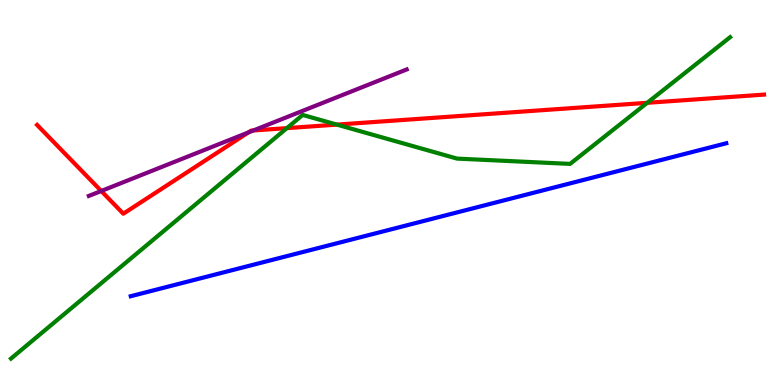[{'lines': ['blue', 'red'], 'intersections': []}, {'lines': ['green', 'red'], 'intersections': [{'x': 3.7, 'y': 6.67}, {'x': 4.35, 'y': 6.76}, {'x': 8.35, 'y': 7.33}]}, {'lines': ['purple', 'red'], 'intersections': [{'x': 1.31, 'y': 5.04}, {'x': 3.2, 'y': 6.56}, {'x': 3.27, 'y': 6.61}]}, {'lines': ['blue', 'green'], 'intersections': []}, {'lines': ['blue', 'purple'], 'intersections': []}, {'lines': ['green', 'purple'], 'intersections': []}]